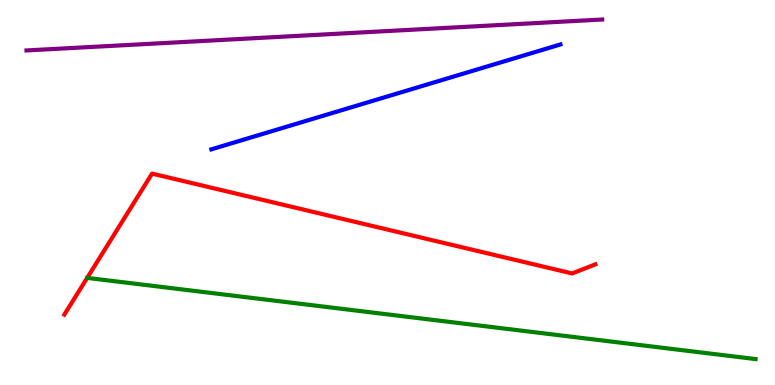[{'lines': ['blue', 'red'], 'intersections': []}, {'lines': ['green', 'red'], 'intersections': []}, {'lines': ['purple', 'red'], 'intersections': []}, {'lines': ['blue', 'green'], 'intersections': []}, {'lines': ['blue', 'purple'], 'intersections': []}, {'lines': ['green', 'purple'], 'intersections': []}]